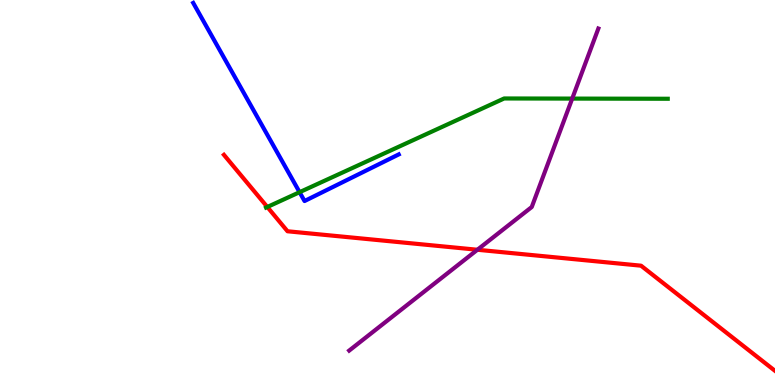[{'lines': ['blue', 'red'], 'intersections': []}, {'lines': ['green', 'red'], 'intersections': [{'x': 3.45, 'y': 4.62}]}, {'lines': ['purple', 'red'], 'intersections': [{'x': 6.16, 'y': 3.51}]}, {'lines': ['blue', 'green'], 'intersections': [{'x': 3.87, 'y': 5.01}]}, {'lines': ['blue', 'purple'], 'intersections': []}, {'lines': ['green', 'purple'], 'intersections': [{'x': 7.38, 'y': 7.44}]}]